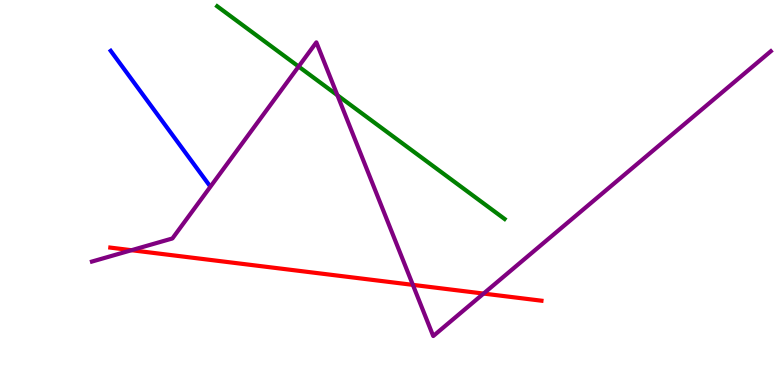[{'lines': ['blue', 'red'], 'intersections': []}, {'lines': ['green', 'red'], 'intersections': []}, {'lines': ['purple', 'red'], 'intersections': [{'x': 1.7, 'y': 3.5}, {'x': 5.33, 'y': 2.6}, {'x': 6.24, 'y': 2.37}]}, {'lines': ['blue', 'green'], 'intersections': []}, {'lines': ['blue', 'purple'], 'intersections': []}, {'lines': ['green', 'purple'], 'intersections': [{'x': 3.85, 'y': 8.27}, {'x': 4.35, 'y': 7.53}]}]